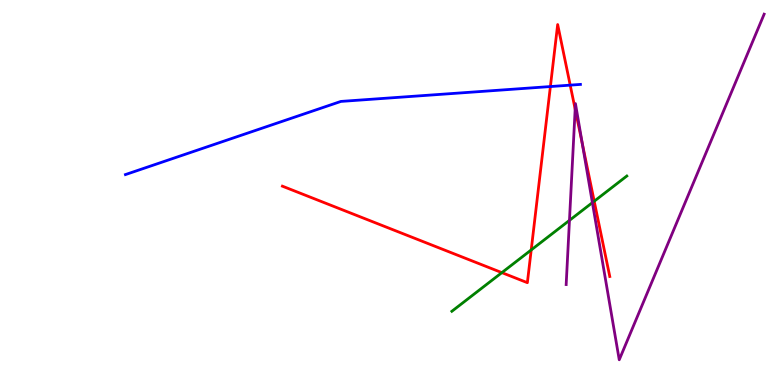[{'lines': ['blue', 'red'], 'intersections': [{'x': 7.1, 'y': 7.75}, {'x': 7.36, 'y': 7.79}]}, {'lines': ['green', 'red'], 'intersections': [{'x': 6.48, 'y': 2.92}, {'x': 6.85, 'y': 3.51}, {'x': 7.67, 'y': 4.77}]}, {'lines': ['purple', 'red'], 'intersections': [{'x': 7.42, 'y': 7.17}, {'x': 7.51, 'y': 6.27}]}, {'lines': ['blue', 'green'], 'intersections': []}, {'lines': ['blue', 'purple'], 'intersections': []}, {'lines': ['green', 'purple'], 'intersections': [{'x': 7.35, 'y': 4.28}, {'x': 7.64, 'y': 4.74}]}]